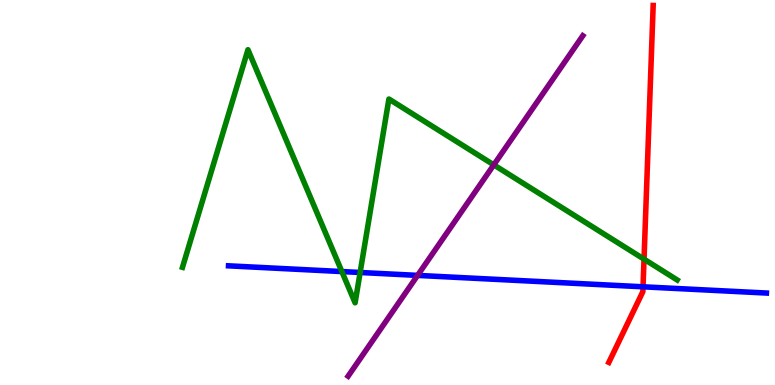[{'lines': ['blue', 'red'], 'intersections': [{'x': 8.3, 'y': 2.55}]}, {'lines': ['green', 'red'], 'intersections': [{'x': 8.31, 'y': 3.27}]}, {'lines': ['purple', 'red'], 'intersections': []}, {'lines': ['blue', 'green'], 'intersections': [{'x': 4.41, 'y': 2.95}, {'x': 4.65, 'y': 2.92}]}, {'lines': ['blue', 'purple'], 'intersections': [{'x': 5.39, 'y': 2.85}]}, {'lines': ['green', 'purple'], 'intersections': [{'x': 6.37, 'y': 5.72}]}]